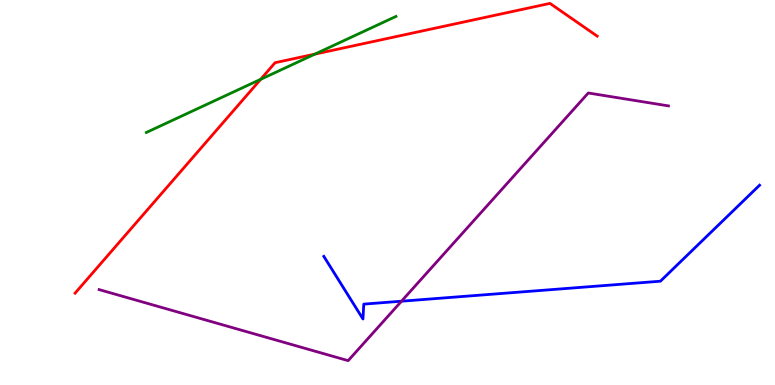[{'lines': ['blue', 'red'], 'intersections': []}, {'lines': ['green', 'red'], 'intersections': [{'x': 3.36, 'y': 7.94}, {'x': 4.06, 'y': 8.59}]}, {'lines': ['purple', 'red'], 'intersections': []}, {'lines': ['blue', 'green'], 'intersections': []}, {'lines': ['blue', 'purple'], 'intersections': [{'x': 5.18, 'y': 2.18}]}, {'lines': ['green', 'purple'], 'intersections': []}]